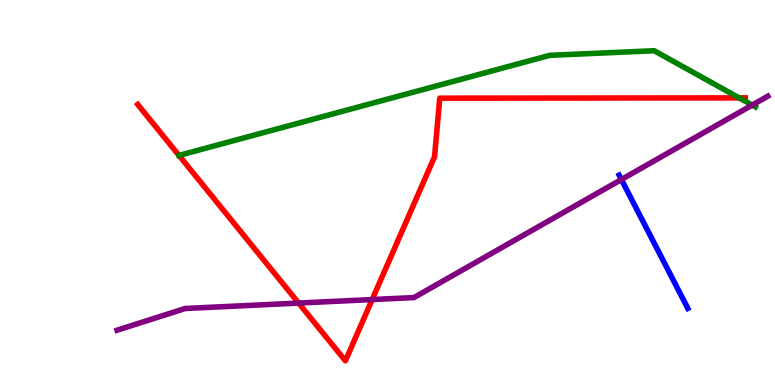[{'lines': ['blue', 'red'], 'intersections': []}, {'lines': ['green', 'red'], 'intersections': [{'x': 2.31, 'y': 5.96}, {'x': 9.54, 'y': 7.46}]}, {'lines': ['purple', 'red'], 'intersections': [{'x': 3.85, 'y': 2.13}, {'x': 4.8, 'y': 2.22}]}, {'lines': ['blue', 'green'], 'intersections': []}, {'lines': ['blue', 'purple'], 'intersections': [{'x': 8.02, 'y': 5.34}]}, {'lines': ['green', 'purple'], 'intersections': [{'x': 9.71, 'y': 7.27}]}]